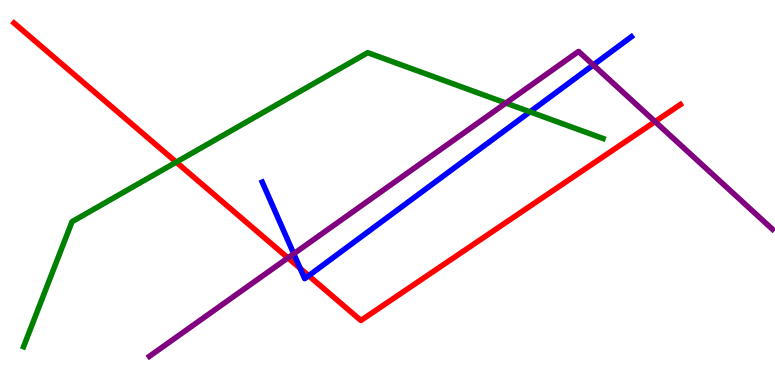[{'lines': ['blue', 'red'], 'intersections': [{'x': 3.87, 'y': 3.03}, {'x': 3.98, 'y': 2.84}]}, {'lines': ['green', 'red'], 'intersections': [{'x': 2.27, 'y': 5.79}]}, {'lines': ['purple', 'red'], 'intersections': [{'x': 3.72, 'y': 3.3}, {'x': 8.45, 'y': 6.84}]}, {'lines': ['blue', 'green'], 'intersections': [{'x': 6.84, 'y': 7.09}]}, {'lines': ['blue', 'purple'], 'intersections': [{'x': 3.79, 'y': 3.41}, {'x': 7.66, 'y': 8.31}]}, {'lines': ['green', 'purple'], 'intersections': [{'x': 6.53, 'y': 7.32}]}]